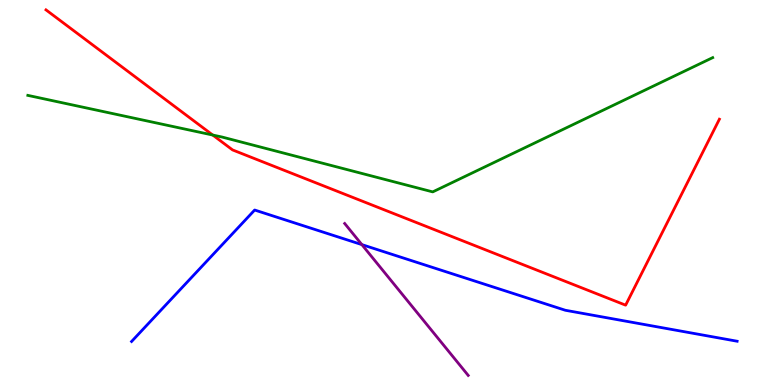[{'lines': ['blue', 'red'], 'intersections': []}, {'lines': ['green', 'red'], 'intersections': [{'x': 2.75, 'y': 6.49}]}, {'lines': ['purple', 'red'], 'intersections': []}, {'lines': ['blue', 'green'], 'intersections': []}, {'lines': ['blue', 'purple'], 'intersections': [{'x': 4.67, 'y': 3.65}]}, {'lines': ['green', 'purple'], 'intersections': []}]